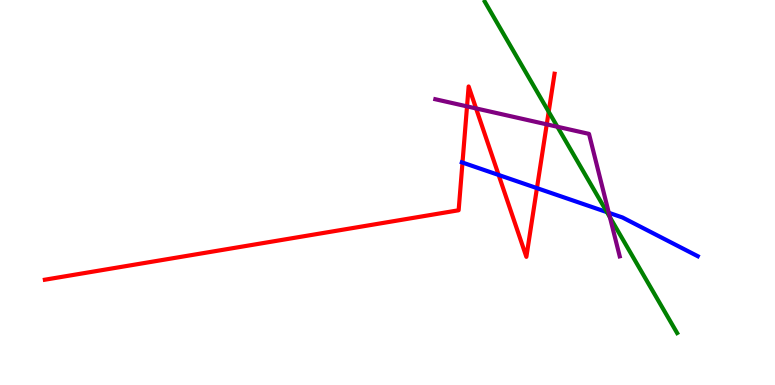[{'lines': ['blue', 'red'], 'intersections': [{'x': 5.97, 'y': 5.78}, {'x': 6.43, 'y': 5.46}, {'x': 6.93, 'y': 5.11}]}, {'lines': ['green', 'red'], 'intersections': [{'x': 7.08, 'y': 7.1}]}, {'lines': ['purple', 'red'], 'intersections': [{'x': 6.03, 'y': 7.24}, {'x': 6.14, 'y': 7.18}, {'x': 7.05, 'y': 6.77}]}, {'lines': ['blue', 'green'], 'intersections': [{'x': 7.83, 'y': 4.49}]}, {'lines': ['blue', 'purple'], 'intersections': [{'x': 7.86, 'y': 4.47}]}, {'lines': ['green', 'purple'], 'intersections': [{'x': 7.19, 'y': 6.71}, {'x': 7.87, 'y': 4.36}]}]